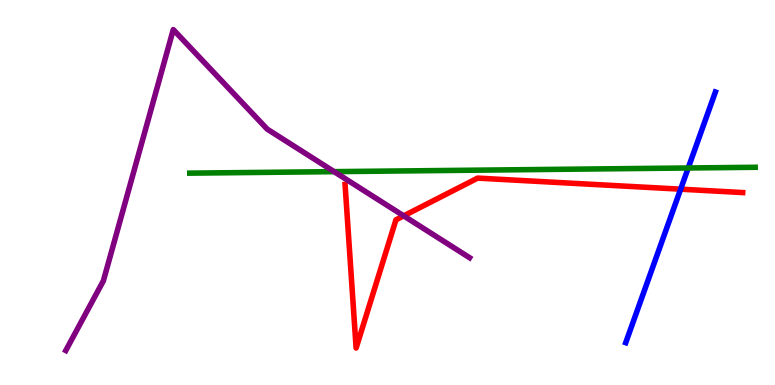[{'lines': ['blue', 'red'], 'intersections': [{'x': 8.78, 'y': 5.09}]}, {'lines': ['green', 'red'], 'intersections': []}, {'lines': ['purple', 'red'], 'intersections': [{'x': 5.21, 'y': 4.39}]}, {'lines': ['blue', 'green'], 'intersections': [{'x': 8.88, 'y': 5.64}]}, {'lines': ['blue', 'purple'], 'intersections': []}, {'lines': ['green', 'purple'], 'intersections': [{'x': 4.31, 'y': 5.54}]}]